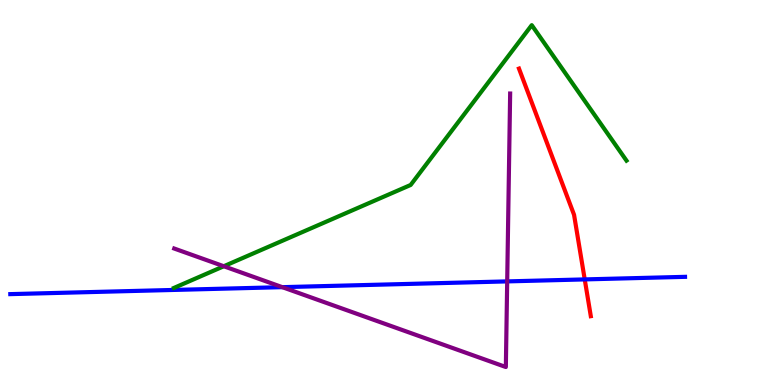[{'lines': ['blue', 'red'], 'intersections': [{'x': 7.54, 'y': 2.74}]}, {'lines': ['green', 'red'], 'intersections': []}, {'lines': ['purple', 'red'], 'intersections': []}, {'lines': ['blue', 'green'], 'intersections': []}, {'lines': ['blue', 'purple'], 'intersections': [{'x': 3.64, 'y': 2.54}, {'x': 6.54, 'y': 2.69}]}, {'lines': ['green', 'purple'], 'intersections': [{'x': 2.89, 'y': 3.08}]}]